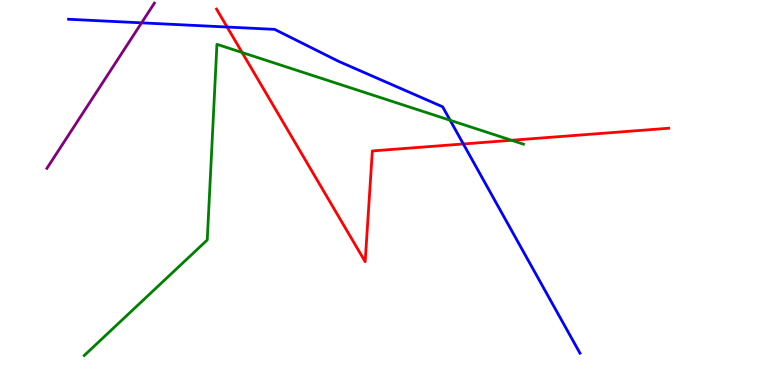[{'lines': ['blue', 'red'], 'intersections': [{'x': 2.93, 'y': 9.3}, {'x': 5.98, 'y': 6.26}]}, {'lines': ['green', 'red'], 'intersections': [{'x': 3.12, 'y': 8.64}, {'x': 6.6, 'y': 6.36}]}, {'lines': ['purple', 'red'], 'intersections': []}, {'lines': ['blue', 'green'], 'intersections': [{'x': 5.81, 'y': 6.88}]}, {'lines': ['blue', 'purple'], 'intersections': [{'x': 1.83, 'y': 9.41}]}, {'lines': ['green', 'purple'], 'intersections': []}]